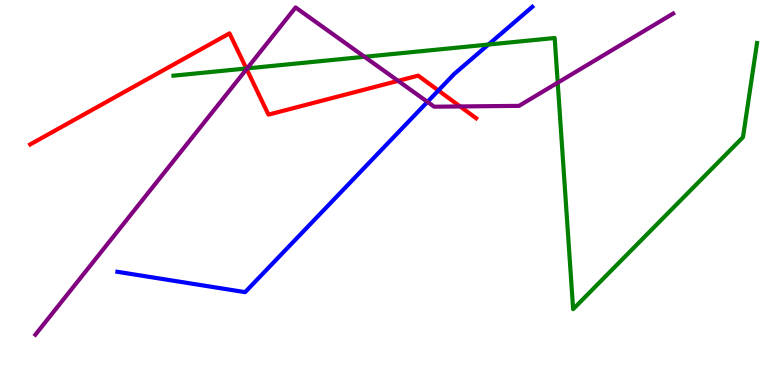[{'lines': ['blue', 'red'], 'intersections': [{'x': 5.66, 'y': 7.65}]}, {'lines': ['green', 'red'], 'intersections': [{'x': 3.18, 'y': 8.22}]}, {'lines': ['purple', 'red'], 'intersections': [{'x': 3.18, 'y': 8.21}, {'x': 5.14, 'y': 7.9}, {'x': 5.94, 'y': 7.24}]}, {'lines': ['blue', 'green'], 'intersections': [{'x': 6.3, 'y': 8.84}]}, {'lines': ['blue', 'purple'], 'intersections': [{'x': 5.52, 'y': 7.35}]}, {'lines': ['green', 'purple'], 'intersections': [{'x': 3.19, 'y': 8.22}, {'x': 4.7, 'y': 8.52}, {'x': 7.2, 'y': 7.85}]}]